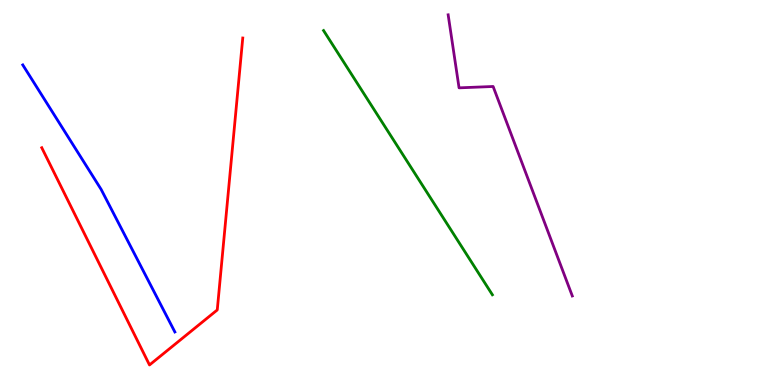[{'lines': ['blue', 'red'], 'intersections': []}, {'lines': ['green', 'red'], 'intersections': []}, {'lines': ['purple', 'red'], 'intersections': []}, {'lines': ['blue', 'green'], 'intersections': []}, {'lines': ['blue', 'purple'], 'intersections': []}, {'lines': ['green', 'purple'], 'intersections': []}]